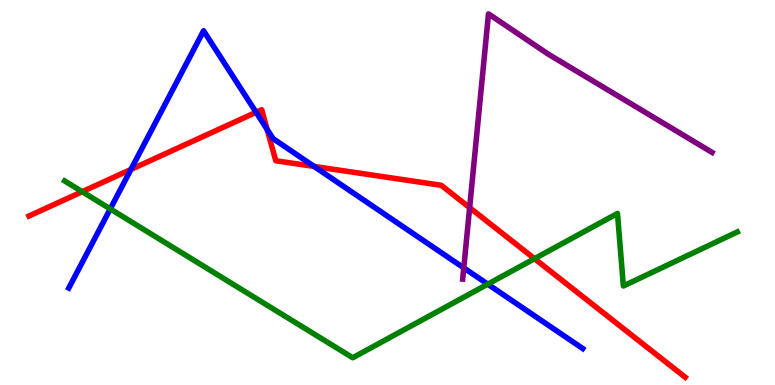[{'lines': ['blue', 'red'], 'intersections': [{'x': 1.69, 'y': 5.6}, {'x': 3.3, 'y': 7.08}, {'x': 3.45, 'y': 6.64}, {'x': 4.05, 'y': 5.68}]}, {'lines': ['green', 'red'], 'intersections': [{'x': 1.06, 'y': 5.02}, {'x': 6.9, 'y': 3.28}]}, {'lines': ['purple', 'red'], 'intersections': [{'x': 6.06, 'y': 4.61}]}, {'lines': ['blue', 'green'], 'intersections': [{'x': 1.42, 'y': 4.57}, {'x': 6.29, 'y': 2.62}]}, {'lines': ['blue', 'purple'], 'intersections': [{'x': 5.98, 'y': 3.04}]}, {'lines': ['green', 'purple'], 'intersections': []}]